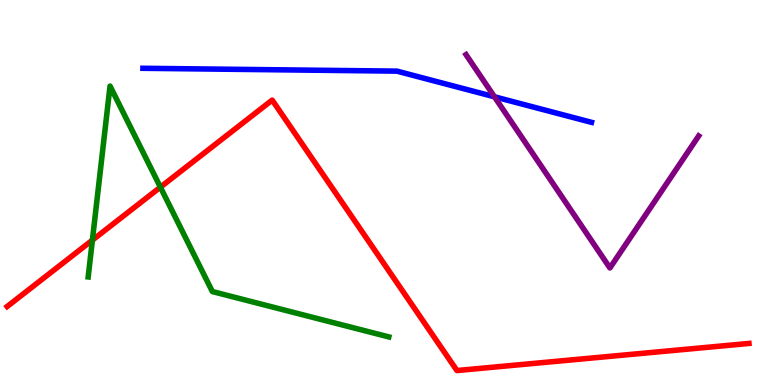[{'lines': ['blue', 'red'], 'intersections': []}, {'lines': ['green', 'red'], 'intersections': [{'x': 1.19, 'y': 3.76}, {'x': 2.07, 'y': 5.14}]}, {'lines': ['purple', 'red'], 'intersections': []}, {'lines': ['blue', 'green'], 'intersections': []}, {'lines': ['blue', 'purple'], 'intersections': [{'x': 6.38, 'y': 7.49}]}, {'lines': ['green', 'purple'], 'intersections': []}]